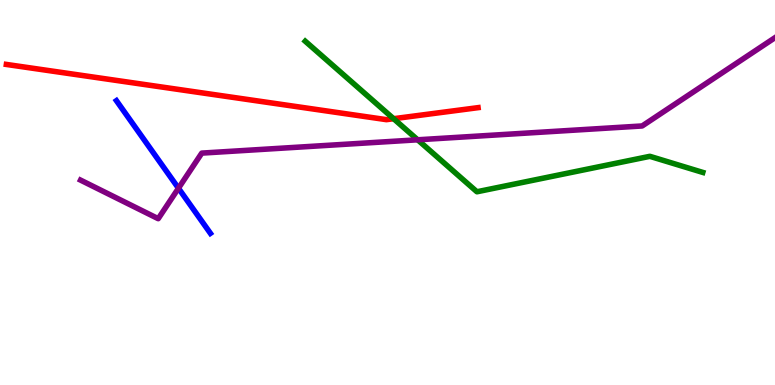[{'lines': ['blue', 'red'], 'intersections': []}, {'lines': ['green', 'red'], 'intersections': [{'x': 5.08, 'y': 6.92}]}, {'lines': ['purple', 'red'], 'intersections': []}, {'lines': ['blue', 'green'], 'intersections': []}, {'lines': ['blue', 'purple'], 'intersections': [{'x': 2.3, 'y': 5.11}]}, {'lines': ['green', 'purple'], 'intersections': [{'x': 5.39, 'y': 6.37}]}]